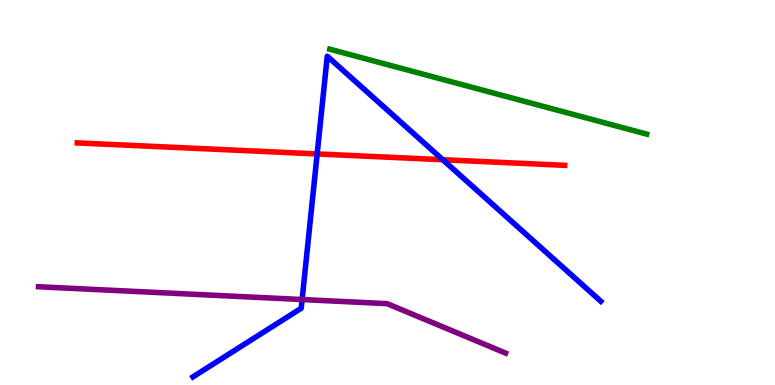[{'lines': ['blue', 'red'], 'intersections': [{'x': 4.09, 'y': 6.0}, {'x': 5.71, 'y': 5.85}]}, {'lines': ['green', 'red'], 'intersections': []}, {'lines': ['purple', 'red'], 'intersections': []}, {'lines': ['blue', 'green'], 'intersections': []}, {'lines': ['blue', 'purple'], 'intersections': [{'x': 3.9, 'y': 2.22}]}, {'lines': ['green', 'purple'], 'intersections': []}]